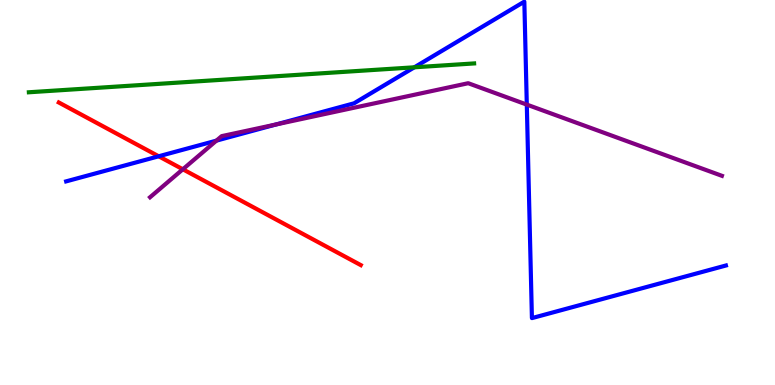[{'lines': ['blue', 'red'], 'intersections': [{'x': 2.05, 'y': 5.94}]}, {'lines': ['green', 'red'], 'intersections': []}, {'lines': ['purple', 'red'], 'intersections': [{'x': 2.36, 'y': 5.6}]}, {'lines': ['blue', 'green'], 'intersections': [{'x': 5.35, 'y': 8.25}]}, {'lines': ['blue', 'purple'], 'intersections': [{'x': 2.79, 'y': 6.35}, {'x': 3.56, 'y': 6.77}, {'x': 6.8, 'y': 7.28}]}, {'lines': ['green', 'purple'], 'intersections': []}]